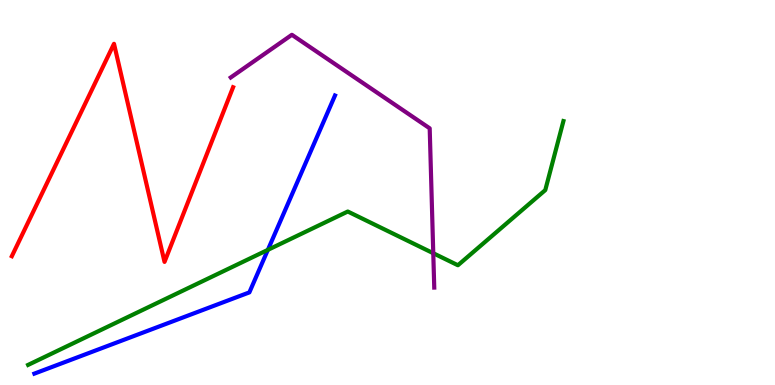[{'lines': ['blue', 'red'], 'intersections': []}, {'lines': ['green', 'red'], 'intersections': []}, {'lines': ['purple', 'red'], 'intersections': []}, {'lines': ['blue', 'green'], 'intersections': [{'x': 3.46, 'y': 3.51}]}, {'lines': ['blue', 'purple'], 'intersections': []}, {'lines': ['green', 'purple'], 'intersections': [{'x': 5.59, 'y': 3.42}]}]